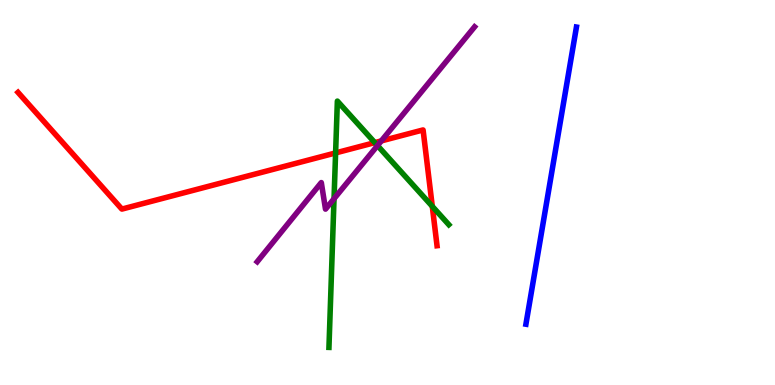[{'lines': ['blue', 'red'], 'intersections': []}, {'lines': ['green', 'red'], 'intersections': [{'x': 4.33, 'y': 6.03}, {'x': 4.84, 'y': 6.3}, {'x': 5.58, 'y': 4.64}]}, {'lines': ['purple', 'red'], 'intersections': [{'x': 4.92, 'y': 6.34}]}, {'lines': ['blue', 'green'], 'intersections': []}, {'lines': ['blue', 'purple'], 'intersections': []}, {'lines': ['green', 'purple'], 'intersections': [{'x': 4.31, 'y': 4.84}, {'x': 4.87, 'y': 6.22}]}]